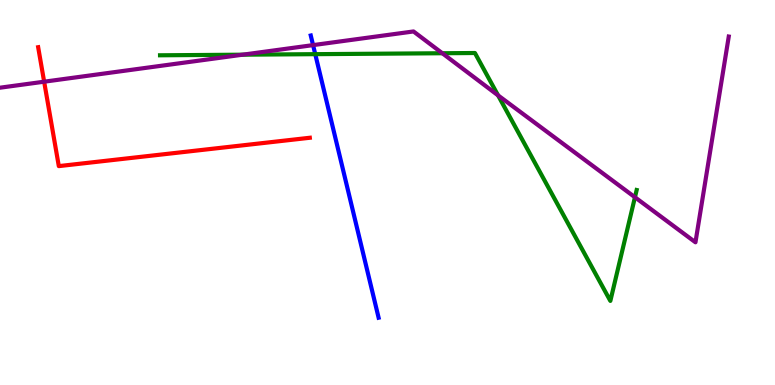[{'lines': ['blue', 'red'], 'intersections': []}, {'lines': ['green', 'red'], 'intersections': []}, {'lines': ['purple', 'red'], 'intersections': [{'x': 0.57, 'y': 7.88}]}, {'lines': ['blue', 'green'], 'intersections': [{'x': 4.07, 'y': 8.59}]}, {'lines': ['blue', 'purple'], 'intersections': [{'x': 4.04, 'y': 8.83}]}, {'lines': ['green', 'purple'], 'intersections': [{'x': 3.13, 'y': 8.58}, {'x': 5.71, 'y': 8.62}, {'x': 6.43, 'y': 7.52}, {'x': 8.19, 'y': 4.88}]}]